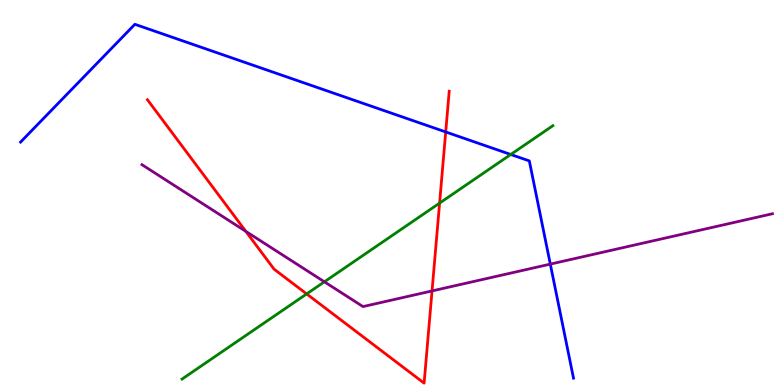[{'lines': ['blue', 'red'], 'intersections': [{'x': 5.75, 'y': 6.57}]}, {'lines': ['green', 'red'], 'intersections': [{'x': 3.96, 'y': 2.37}, {'x': 5.67, 'y': 4.72}]}, {'lines': ['purple', 'red'], 'intersections': [{'x': 3.17, 'y': 3.99}, {'x': 5.57, 'y': 2.44}]}, {'lines': ['blue', 'green'], 'intersections': [{'x': 6.59, 'y': 5.99}]}, {'lines': ['blue', 'purple'], 'intersections': [{'x': 7.1, 'y': 3.14}]}, {'lines': ['green', 'purple'], 'intersections': [{'x': 4.19, 'y': 2.68}]}]